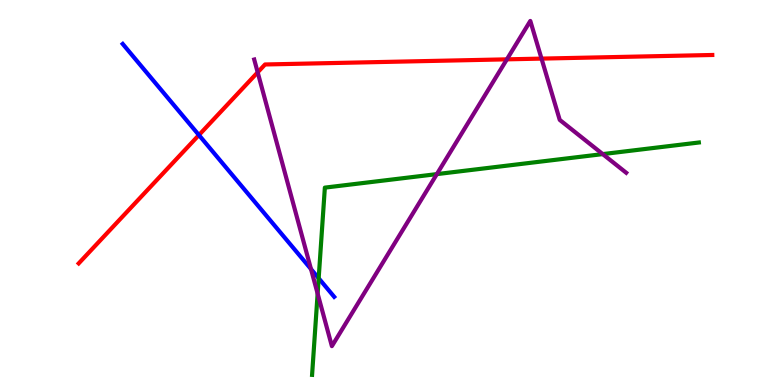[{'lines': ['blue', 'red'], 'intersections': [{'x': 2.57, 'y': 6.49}]}, {'lines': ['green', 'red'], 'intersections': []}, {'lines': ['purple', 'red'], 'intersections': [{'x': 3.32, 'y': 8.12}, {'x': 6.54, 'y': 8.46}, {'x': 6.99, 'y': 8.48}]}, {'lines': ['blue', 'green'], 'intersections': [{'x': 4.11, 'y': 2.77}]}, {'lines': ['blue', 'purple'], 'intersections': [{'x': 4.01, 'y': 3.01}]}, {'lines': ['green', 'purple'], 'intersections': [{'x': 4.1, 'y': 2.37}, {'x': 5.64, 'y': 5.48}, {'x': 7.78, 'y': 6.0}]}]